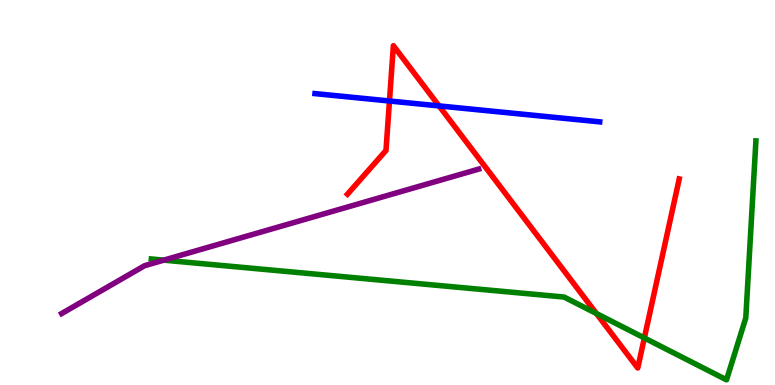[{'lines': ['blue', 'red'], 'intersections': [{'x': 5.03, 'y': 7.38}, {'x': 5.67, 'y': 7.25}]}, {'lines': ['green', 'red'], 'intersections': [{'x': 7.7, 'y': 1.86}, {'x': 8.31, 'y': 1.22}]}, {'lines': ['purple', 'red'], 'intersections': []}, {'lines': ['blue', 'green'], 'intersections': []}, {'lines': ['blue', 'purple'], 'intersections': []}, {'lines': ['green', 'purple'], 'intersections': [{'x': 2.11, 'y': 3.24}]}]